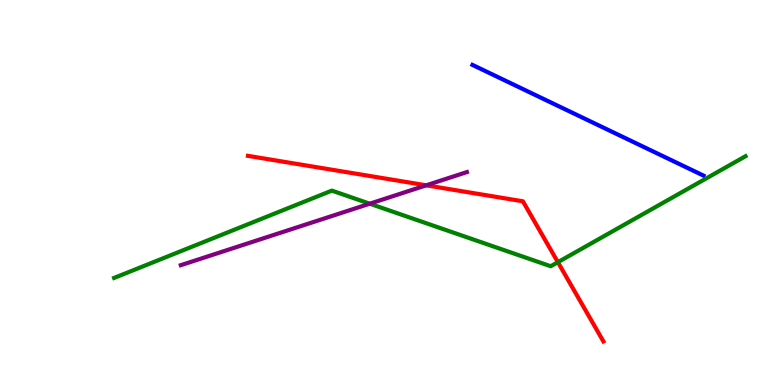[{'lines': ['blue', 'red'], 'intersections': []}, {'lines': ['green', 'red'], 'intersections': [{'x': 7.2, 'y': 3.19}]}, {'lines': ['purple', 'red'], 'intersections': [{'x': 5.5, 'y': 5.19}]}, {'lines': ['blue', 'green'], 'intersections': []}, {'lines': ['blue', 'purple'], 'intersections': []}, {'lines': ['green', 'purple'], 'intersections': [{'x': 4.77, 'y': 4.71}]}]